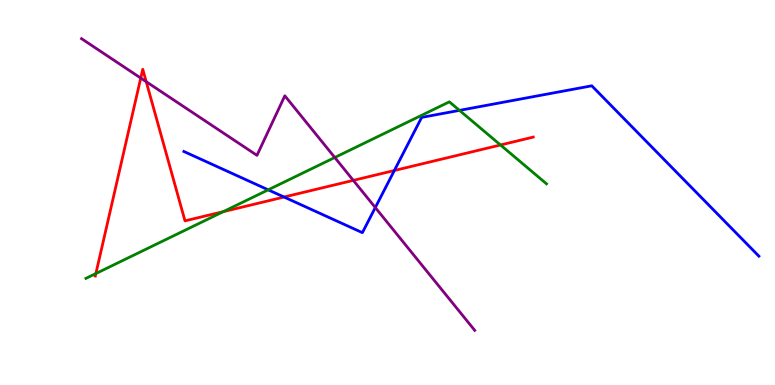[{'lines': ['blue', 'red'], 'intersections': [{'x': 3.67, 'y': 4.88}, {'x': 5.09, 'y': 5.57}]}, {'lines': ['green', 'red'], 'intersections': [{'x': 1.24, 'y': 2.89}, {'x': 2.88, 'y': 4.5}, {'x': 6.46, 'y': 6.23}]}, {'lines': ['purple', 'red'], 'intersections': [{'x': 1.82, 'y': 7.97}, {'x': 1.89, 'y': 7.88}, {'x': 4.56, 'y': 5.31}]}, {'lines': ['blue', 'green'], 'intersections': [{'x': 3.46, 'y': 5.07}, {'x': 5.93, 'y': 7.13}]}, {'lines': ['blue', 'purple'], 'intersections': [{'x': 4.84, 'y': 4.61}]}, {'lines': ['green', 'purple'], 'intersections': [{'x': 4.32, 'y': 5.91}]}]